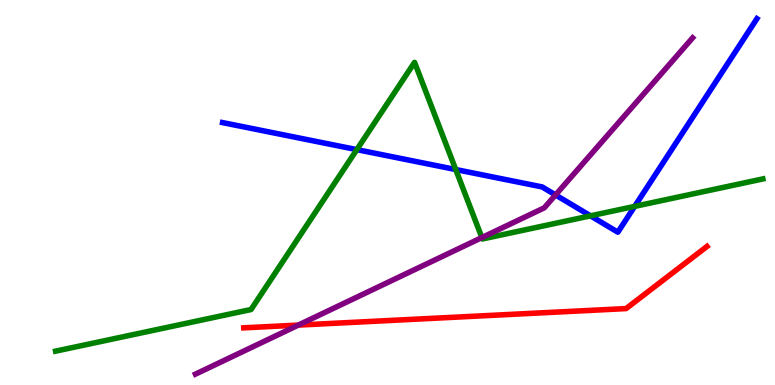[{'lines': ['blue', 'red'], 'intersections': []}, {'lines': ['green', 'red'], 'intersections': []}, {'lines': ['purple', 'red'], 'intersections': [{'x': 3.85, 'y': 1.56}]}, {'lines': ['blue', 'green'], 'intersections': [{'x': 4.6, 'y': 6.11}, {'x': 5.88, 'y': 5.6}, {'x': 7.62, 'y': 4.39}, {'x': 8.19, 'y': 4.64}]}, {'lines': ['blue', 'purple'], 'intersections': [{'x': 7.17, 'y': 4.94}]}, {'lines': ['green', 'purple'], 'intersections': [{'x': 6.22, 'y': 3.83}]}]